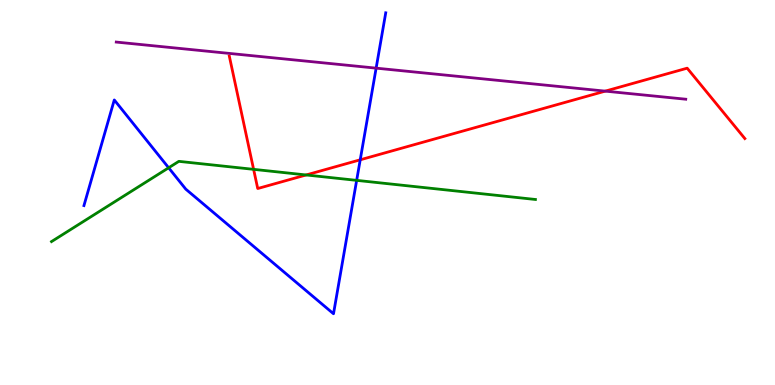[{'lines': ['blue', 'red'], 'intersections': [{'x': 4.65, 'y': 5.85}]}, {'lines': ['green', 'red'], 'intersections': [{'x': 3.27, 'y': 5.6}, {'x': 3.95, 'y': 5.46}]}, {'lines': ['purple', 'red'], 'intersections': [{'x': 7.81, 'y': 7.63}]}, {'lines': ['blue', 'green'], 'intersections': [{'x': 2.18, 'y': 5.64}, {'x': 4.6, 'y': 5.32}]}, {'lines': ['blue', 'purple'], 'intersections': [{'x': 4.85, 'y': 8.23}]}, {'lines': ['green', 'purple'], 'intersections': []}]